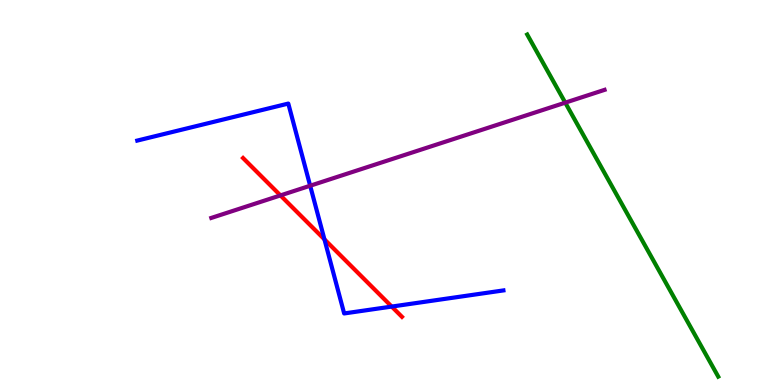[{'lines': ['blue', 'red'], 'intersections': [{'x': 4.19, 'y': 3.78}, {'x': 5.05, 'y': 2.04}]}, {'lines': ['green', 'red'], 'intersections': []}, {'lines': ['purple', 'red'], 'intersections': [{'x': 3.62, 'y': 4.92}]}, {'lines': ['blue', 'green'], 'intersections': []}, {'lines': ['blue', 'purple'], 'intersections': [{'x': 4.0, 'y': 5.18}]}, {'lines': ['green', 'purple'], 'intersections': [{'x': 7.29, 'y': 7.33}]}]